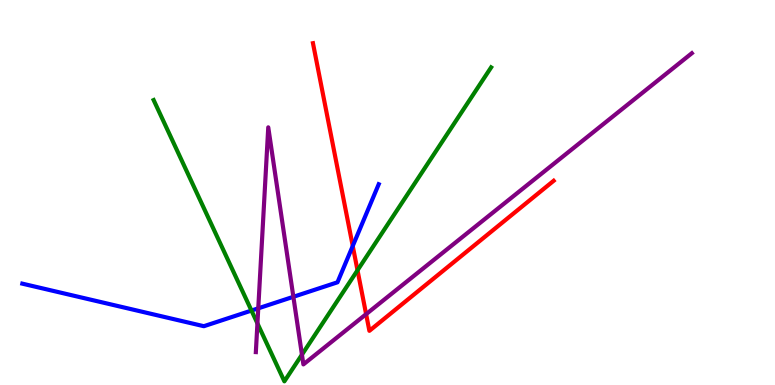[{'lines': ['blue', 'red'], 'intersections': [{'x': 4.55, 'y': 3.61}]}, {'lines': ['green', 'red'], 'intersections': [{'x': 4.61, 'y': 2.98}]}, {'lines': ['purple', 'red'], 'intersections': [{'x': 4.72, 'y': 1.84}]}, {'lines': ['blue', 'green'], 'intersections': [{'x': 3.24, 'y': 1.93}]}, {'lines': ['blue', 'purple'], 'intersections': [{'x': 3.33, 'y': 1.99}, {'x': 3.79, 'y': 2.29}]}, {'lines': ['green', 'purple'], 'intersections': [{'x': 3.32, 'y': 1.6}, {'x': 3.9, 'y': 0.788}]}]